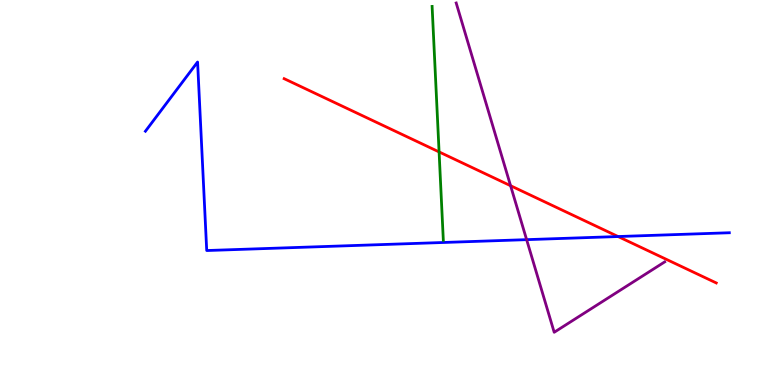[{'lines': ['blue', 'red'], 'intersections': [{'x': 7.98, 'y': 3.86}]}, {'lines': ['green', 'red'], 'intersections': [{'x': 5.67, 'y': 6.05}]}, {'lines': ['purple', 'red'], 'intersections': [{'x': 6.59, 'y': 5.18}]}, {'lines': ['blue', 'green'], 'intersections': []}, {'lines': ['blue', 'purple'], 'intersections': [{'x': 6.8, 'y': 3.78}]}, {'lines': ['green', 'purple'], 'intersections': []}]